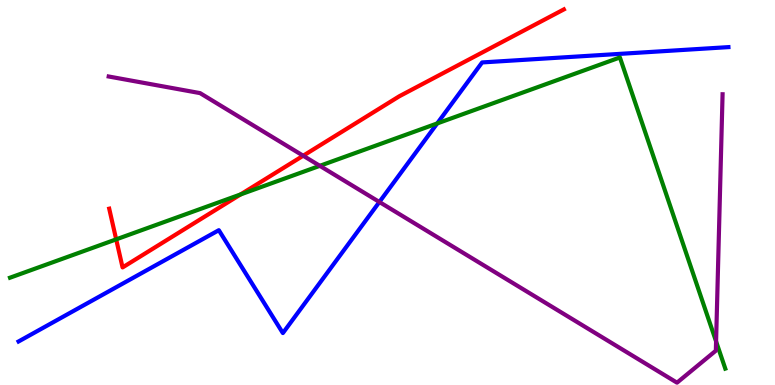[{'lines': ['blue', 'red'], 'intersections': []}, {'lines': ['green', 'red'], 'intersections': [{'x': 1.5, 'y': 3.78}, {'x': 3.1, 'y': 4.95}]}, {'lines': ['purple', 'red'], 'intersections': [{'x': 3.91, 'y': 5.96}]}, {'lines': ['blue', 'green'], 'intersections': [{'x': 5.64, 'y': 6.79}]}, {'lines': ['blue', 'purple'], 'intersections': [{'x': 4.9, 'y': 4.75}]}, {'lines': ['green', 'purple'], 'intersections': [{'x': 4.13, 'y': 5.69}, {'x': 9.24, 'y': 1.13}]}]